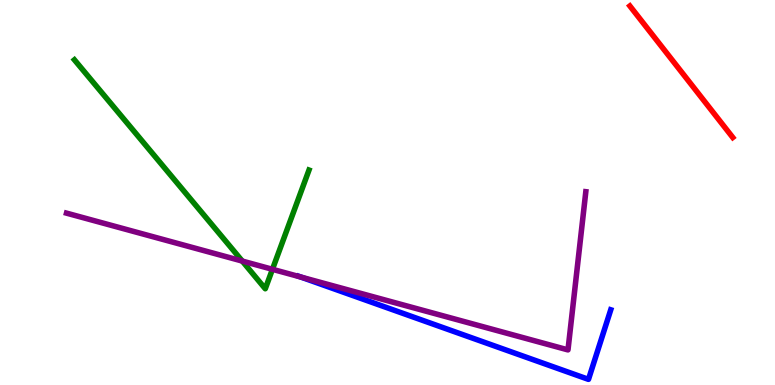[{'lines': ['blue', 'red'], 'intersections': []}, {'lines': ['green', 'red'], 'intersections': []}, {'lines': ['purple', 'red'], 'intersections': []}, {'lines': ['blue', 'green'], 'intersections': []}, {'lines': ['blue', 'purple'], 'intersections': [{'x': 3.88, 'y': 2.8}]}, {'lines': ['green', 'purple'], 'intersections': [{'x': 3.13, 'y': 3.22}, {'x': 3.52, 'y': 3.01}]}]